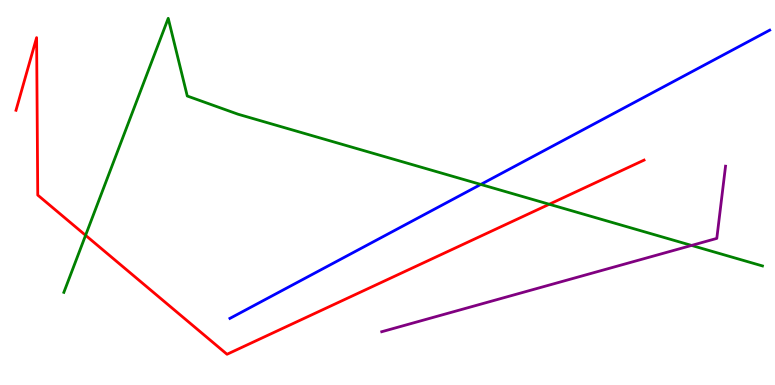[{'lines': ['blue', 'red'], 'intersections': []}, {'lines': ['green', 'red'], 'intersections': [{'x': 1.1, 'y': 3.89}, {'x': 7.09, 'y': 4.69}]}, {'lines': ['purple', 'red'], 'intersections': []}, {'lines': ['blue', 'green'], 'intersections': [{'x': 6.2, 'y': 5.21}]}, {'lines': ['blue', 'purple'], 'intersections': []}, {'lines': ['green', 'purple'], 'intersections': [{'x': 8.92, 'y': 3.63}]}]